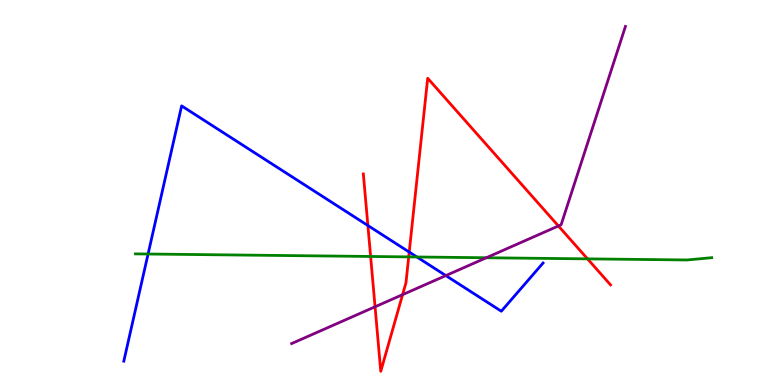[{'lines': ['blue', 'red'], 'intersections': [{'x': 4.75, 'y': 4.14}, {'x': 5.28, 'y': 3.45}]}, {'lines': ['green', 'red'], 'intersections': [{'x': 4.78, 'y': 3.34}, {'x': 5.27, 'y': 3.33}, {'x': 7.58, 'y': 3.28}]}, {'lines': ['purple', 'red'], 'intersections': [{'x': 4.84, 'y': 2.03}, {'x': 5.19, 'y': 2.35}, {'x': 7.21, 'y': 4.13}]}, {'lines': ['blue', 'green'], 'intersections': [{'x': 1.91, 'y': 3.4}, {'x': 5.38, 'y': 3.33}]}, {'lines': ['blue', 'purple'], 'intersections': [{'x': 5.75, 'y': 2.84}]}, {'lines': ['green', 'purple'], 'intersections': [{'x': 6.27, 'y': 3.31}]}]